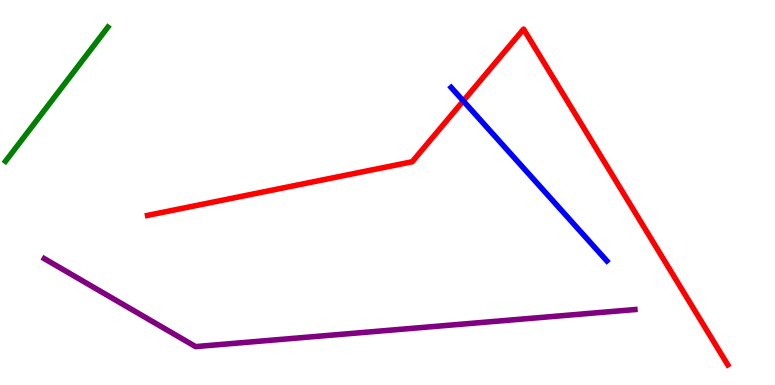[{'lines': ['blue', 'red'], 'intersections': [{'x': 5.98, 'y': 7.38}]}, {'lines': ['green', 'red'], 'intersections': []}, {'lines': ['purple', 'red'], 'intersections': []}, {'lines': ['blue', 'green'], 'intersections': []}, {'lines': ['blue', 'purple'], 'intersections': []}, {'lines': ['green', 'purple'], 'intersections': []}]